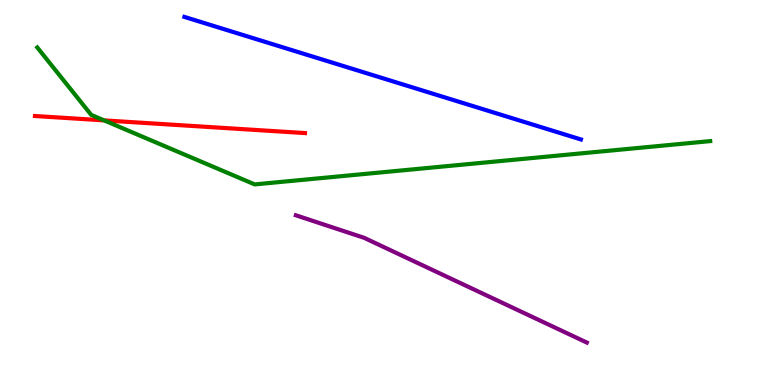[{'lines': ['blue', 'red'], 'intersections': []}, {'lines': ['green', 'red'], 'intersections': [{'x': 1.34, 'y': 6.87}]}, {'lines': ['purple', 'red'], 'intersections': []}, {'lines': ['blue', 'green'], 'intersections': []}, {'lines': ['blue', 'purple'], 'intersections': []}, {'lines': ['green', 'purple'], 'intersections': []}]